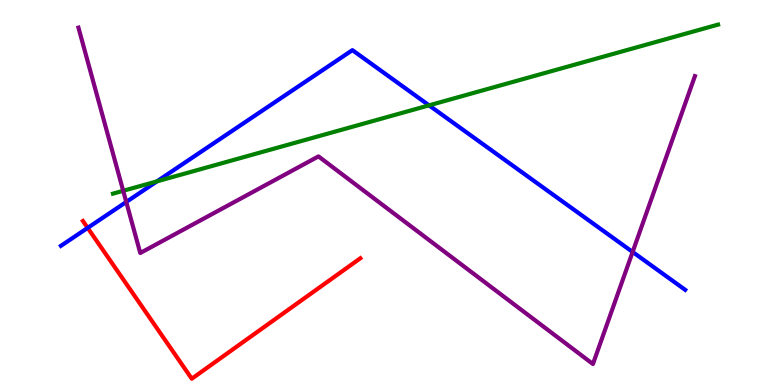[{'lines': ['blue', 'red'], 'intersections': [{'x': 1.13, 'y': 4.08}]}, {'lines': ['green', 'red'], 'intersections': []}, {'lines': ['purple', 'red'], 'intersections': []}, {'lines': ['blue', 'green'], 'intersections': [{'x': 2.03, 'y': 5.29}, {'x': 5.54, 'y': 7.26}]}, {'lines': ['blue', 'purple'], 'intersections': [{'x': 1.63, 'y': 4.75}, {'x': 8.16, 'y': 3.46}]}, {'lines': ['green', 'purple'], 'intersections': [{'x': 1.59, 'y': 5.04}]}]